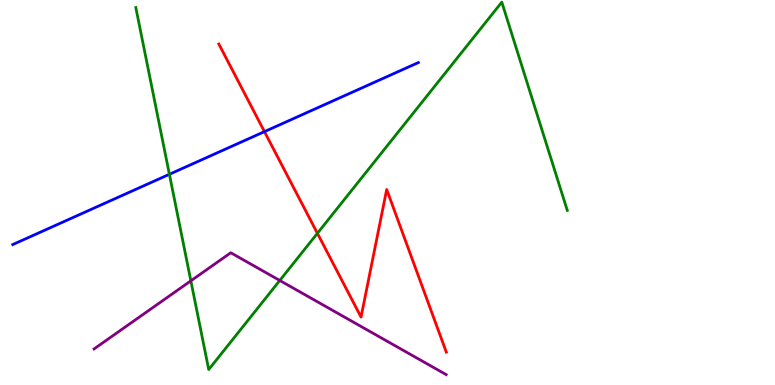[{'lines': ['blue', 'red'], 'intersections': [{'x': 3.41, 'y': 6.58}]}, {'lines': ['green', 'red'], 'intersections': [{'x': 4.1, 'y': 3.94}]}, {'lines': ['purple', 'red'], 'intersections': []}, {'lines': ['blue', 'green'], 'intersections': [{'x': 2.19, 'y': 5.47}]}, {'lines': ['blue', 'purple'], 'intersections': []}, {'lines': ['green', 'purple'], 'intersections': [{'x': 2.46, 'y': 2.71}, {'x': 3.61, 'y': 2.71}]}]